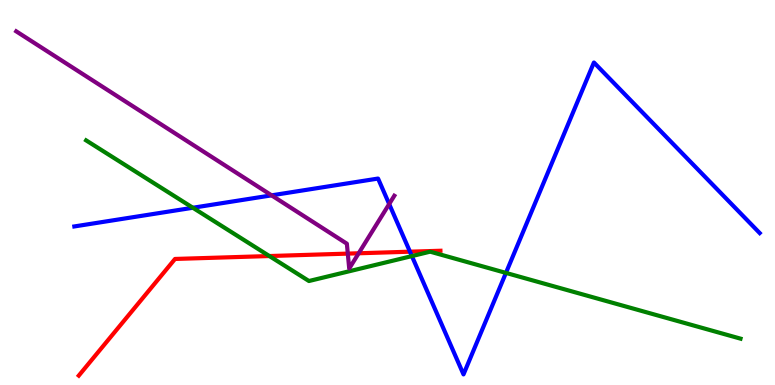[{'lines': ['blue', 'red'], 'intersections': [{'x': 5.29, 'y': 3.46}]}, {'lines': ['green', 'red'], 'intersections': [{'x': 3.48, 'y': 3.35}]}, {'lines': ['purple', 'red'], 'intersections': [{'x': 4.49, 'y': 3.41}, {'x': 4.63, 'y': 3.42}]}, {'lines': ['blue', 'green'], 'intersections': [{'x': 2.49, 'y': 4.6}, {'x': 5.31, 'y': 3.35}, {'x': 6.53, 'y': 2.91}]}, {'lines': ['blue', 'purple'], 'intersections': [{'x': 3.5, 'y': 4.93}, {'x': 5.02, 'y': 4.7}]}, {'lines': ['green', 'purple'], 'intersections': []}]